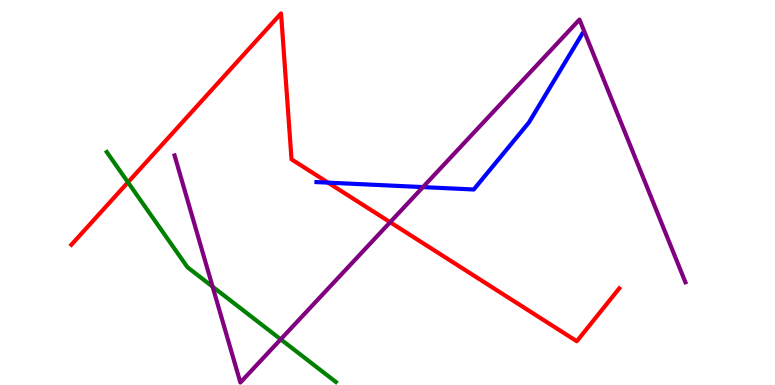[{'lines': ['blue', 'red'], 'intersections': [{'x': 4.23, 'y': 5.26}]}, {'lines': ['green', 'red'], 'intersections': [{'x': 1.65, 'y': 5.26}]}, {'lines': ['purple', 'red'], 'intersections': [{'x': 5.03, 'y': 4.23}]}, {'lines': ['blue', 'green'], 'intersections': []}, {'lines': ['blue', 'purple'], 'intersections': [{'x': 5.46, 'y': 5.14}]}, {'lines': ['green', 'purple'], 'intersections': [{'x': 2.74, 'y': 2.55}, {'x': 3.62, 'y': 1.19}]}]